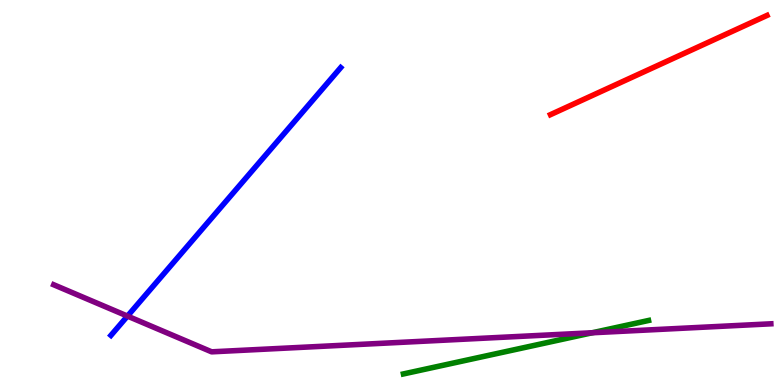[{'lines': ['blue', 'red'], 'intersections': []}, {'lines': ['green', 'red'], 'intersections': []}, {'lines': ['purple', 'red'], 'intersections': []}, {'lines': ['blue', 'green'], 'intersections': []}, {'lines': ['blue', 'purple'], 'intersections': [{'x': 1.64, 'y': 1.79}]}, {'lines': ['green', 'purple'], 'intersections': [{'x': 7.64, 'y': 1.36}]}]